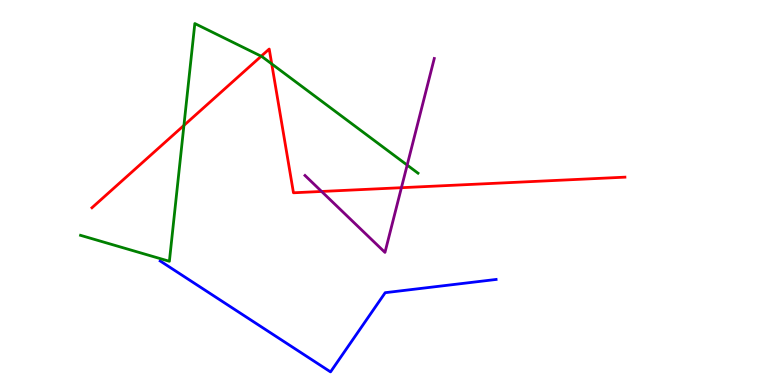[{'lines': ['blue', 'red'], 'intersections': []}, {'lines': ['green', 'red'], 'intersections': [{'x': 2.37, 'y': 6.74}, {'x': 3.37, 'y': 8.54}, {'x': 3.51, 'y': 8.34}]}, {'lines': ['purple', 'red'], 'intersections': [{'x': 4.15, 'y': 5.03}, {'x': 5.18, 'y': 5.12}]}, {'lines': ['blue', 'green'], 'intersections': []}, {'lines': ['blue', 'purple'], 'intersections': []}, {'lines': ['green', 'purple'], 'intersections': [{'x': 5.25, 'y': 5.71}]}]